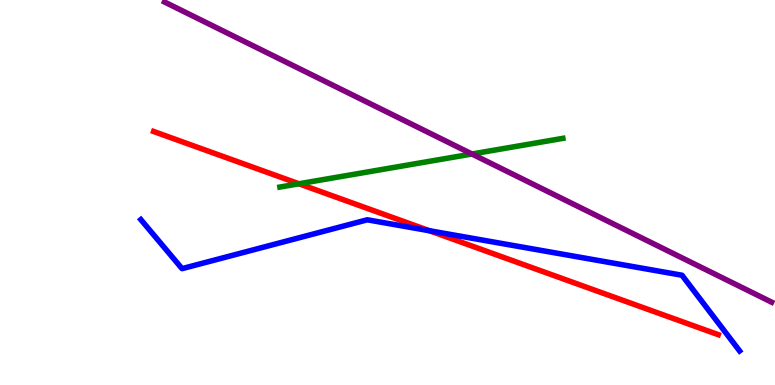[{'lines': ['blue', 'red'], 'intersections': [{'x': 5.54, 'y': 4.01}]}, {'lines': ['green', 'red'], 'intersections': [{'x': 3.86, 'y': 5.23}]}, {'lines': ['purple', 'red'], 'intersections': []}, {'lines': ['blue', 'green'], 'intersections': []}, {'lines': ['blue', 'purple'], 'intersections': []}, {'lines': ['green', 'purple'], 'intersections': [{'x': 6.09, 'y': 6.0}]}]